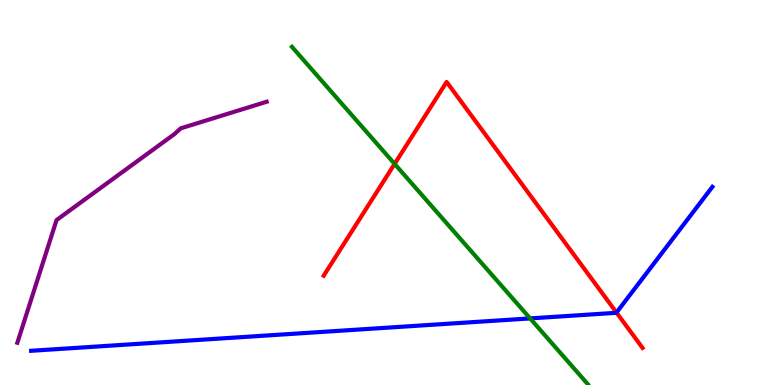[{'lines': ['blue', 'red'], 'intersections': [{'x': 7.95, 'y': 1.88}]}, {'lines': ['green', 'red'], 'intersections': [{'x': 5.09, 'y': 5.74}]}, {'lines': ['purple', 'red'], 'intersections': []}, {'lines': ['blue', 'green'], 'intersections': [{'x': 6.84, 'y': 1.73}]}, {'lines': ['blue', 'purple'], 'intersections': []}, {'lines': ['green', 'purple'], 'intersections': []}]